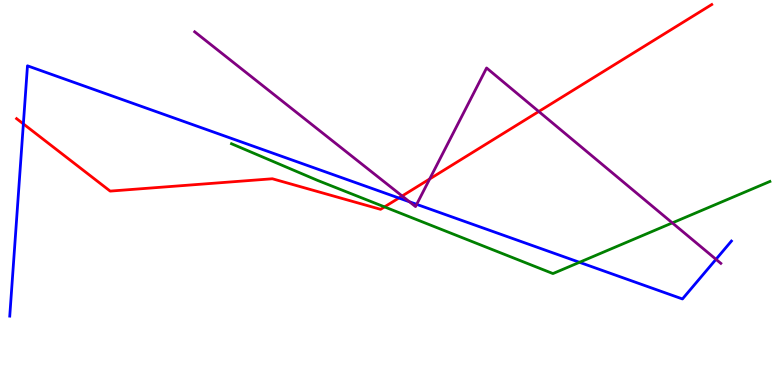[{'lines': ['blue', 'red'], 'intersections': [{'x': 0.301, 'y': 6.78}, {'x': 5.15, 'y': 4.86}]}, {'lines': ['green', 'red'], 'intersections': [{'x': 4.96, 'y': 4.63}]}, {'lines': ['purple', 'red'], 'intersections': [{'x': 5.19, 'y': 4.91}, {'x': 5.54, 'y': 5.35}, {'x': 6.95, 'y': 7.1}]}, {'lines': ['blue', 'green'], 'intersections': [{'x': 7.48, 'y': 3.19}]}, {'lines': ['blue', 'purple'], 'intersections': [{'x': 5.28, 'y': 4.76}, {'x': 5.38, 'y': 4.69}, {'x': 9.24, 'y': 3.26}]}, {'lines': ['green', 'purple'], 'intersections': [{'x': 8.68, 'y': 4.21}]}]